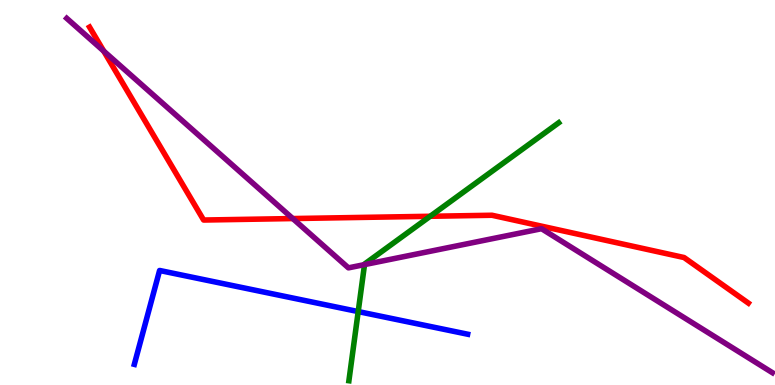[{'lines': ['blue', 'red'], 'intersections': []}, {'lines': ['green', 'red'], 'intersections': [{'x': 5.55, 'y': 4.38}]}, {'lines': ['purple', 'red'], 'intersections': [{'x': 1.34, 'y': 8.67}, {'x': 3.78, 'y': 4.32}]}, {'lines': ['blue', 'green'], 'intersections': [{'x': 4.62, 'y': 1.91}]}, {'lines': ['blue', 'purple'], 'intersections': []}, {'lines': ['green', 'purple'], 'intersections': [{'x': 4.7, 'y': 3.13}]}]